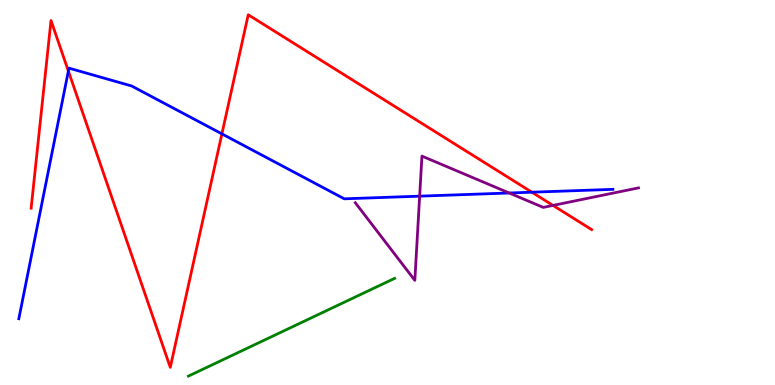[{'lines': ['blue', 'red'], 'intersections': [{'x': 0.882, 'y': 8.15}, {'x': 2.86, 'y': 6.52}, {'x': 6.86, 'y': 5.01}]}, {'lines': ['green', 'red'], 'intersections': []}, {'lines': ['purple', 'red'], 'intersections': [{'x': 7.14, 'y': 4.66}]}, {'lines': ['blue', 'green'], 'intersections': []}, {'lines': ['blue', 'purple'], 'intersections': [{'x': 5.41, 'y': 4.9}, {'x': 6.57, 'y': 4.99}]}, {'lines': ['green', 'purple'], 'intersections': []}]